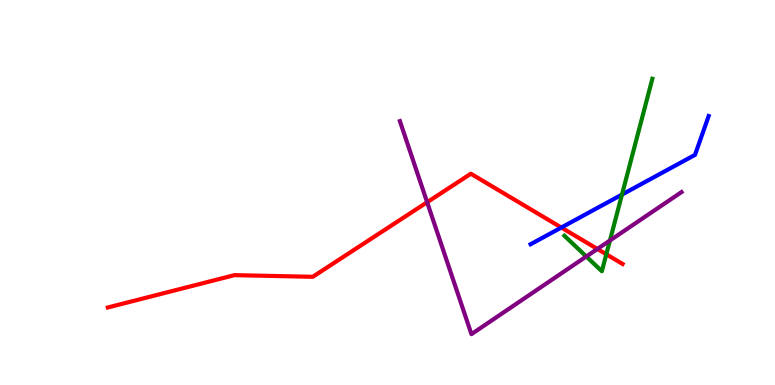[{'lines': ['blue', 'red'], 'intersections': [{'x': 7.24, 'y': 4.09}]}, {'lines': ['green', 'red'], 'intersections': [{'x': 7.82, 'y': 3.4}]}, {'lines': ['purple', 'red'], 'intersections': [{'x': 5.51, 'y': 4.75}, {'x': 7.71, 'y': 3.53}]}, {'lines': ['blue', 'green'], 'intersections': [{'x': 8.03, 'y': 4.95}]}, {'lines': ['blue', 'purple'], 'intersections': []}, {'lines': ['green', 'purple'], 'intersections': [{'x': 7.57, 'y': 3.34}, {'x': 7.87, 'y': 3.75}]}]